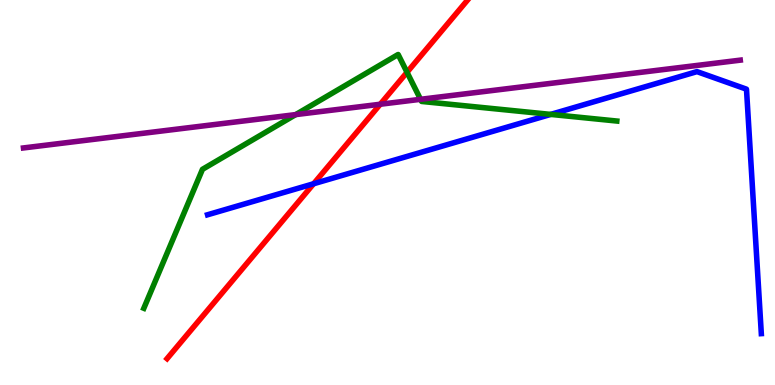[{'lines': ['blue', 'red'], 'intersections': [{'x': 4.05, 'y': 5.23}]}, {'lines': ['green', 'red'], 'intersections': [{'x': 5.25, 'y': 8.12}]}, {'lines': ['purple', 'red'], 'intersections': [{'x': 4.91, 'y': 7.29}]}, {'lines': ['blue', 'green'], 'intersections': [{'x': 7.11, 'y': 7.03}]}, {'lines': ['blue', 'purple'], 'intersections': []}, {'lines': ['green', 'purple'], 'intersections': [{'x': 3.82, 'y': 7.02}, {'x': 5.43, 'y': 7.42}]}]